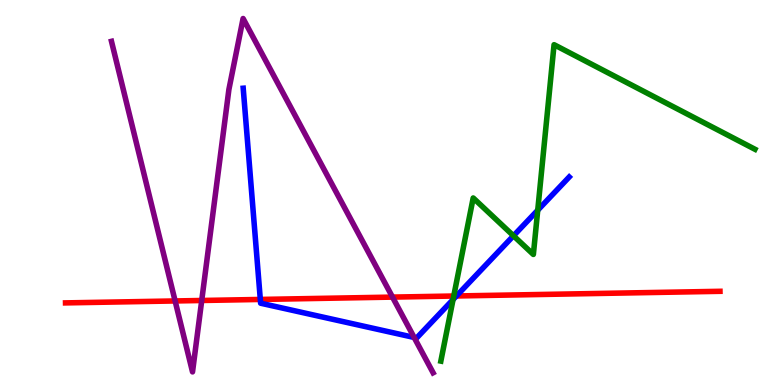[{'lines': ['blue', 'red'], 'intersections': [{'x': 3.36, 'y': 2.22}, {'x': 5.89, 'y': 2.31}]}, {'lines': ['green', 'red'], 'intersections': [{'x': 5.85, 'y': 2.31}]}, {'lines': ['purple', 'red'], 'intersections': [{'x': 2.26, 'y': 2.18}, {'x': 2.6, 'y': 2.2}, {'x': 5.06, 'y': 2.28}]}, {'lines': ['blue', 'green'], 'intersections': [{'x': 5.85, 'y': 2.22}, {'x': 6.63, 'y': 3.88}, {'x': 6.94, 'y': 4.54}]}, {'lines': ['blue', 'purple'], 'intersections': [{'x': 5.34, 'y': 1.23}]}, {'lines': ['green', 'purple'], 'intersections': []}]